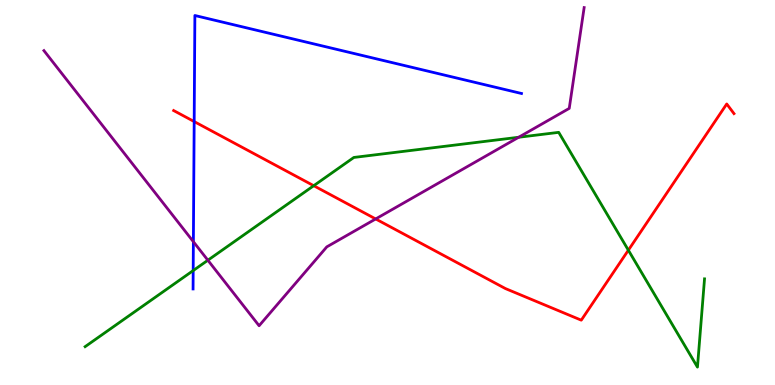[{'lines': ['blue', 'red'], 'intersections': [{'x': 2.51, 'y': 6.84}]}, {'lines': ['green', 'red'], 'intersections': [{'x': 4.05, 'y': 5.18}, {'x': 8.11, 'y': 3.5}]}, {'lines': ['purple', 'red'], 'intersections': [{'x': 4.85, 'y': 4.31}]}, {'lines': ['blue', 'green'], 'intersections': [{'x': 2.49, 'y': 2.97}]}, {'lines': ['blue', 'purple'], 'intersections': [{'x': 2.5, 'y': 3.72}]}, {'lines': ['green', 'purple'], 'intersections': [{'x': 2.68, 'y': 3.24}, {'x': 6.69, 'y': 6.43}]}]